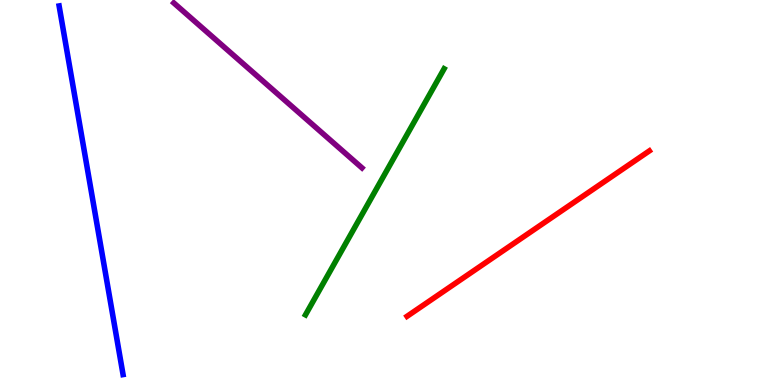[{'lines': ['blue', 'red'], 'intersections': []}, {'lines': ['green', 'red'], 'intersections': []}, {'lines': ['purple', 'red'], 'intersections': []}, {'lines': ['blue', 'green'], 'intersections': []}, {'lines': ['blue', 'purple'], 'intersections': []}, {'lines': ['green', 'purple'], 'intersections': []}]